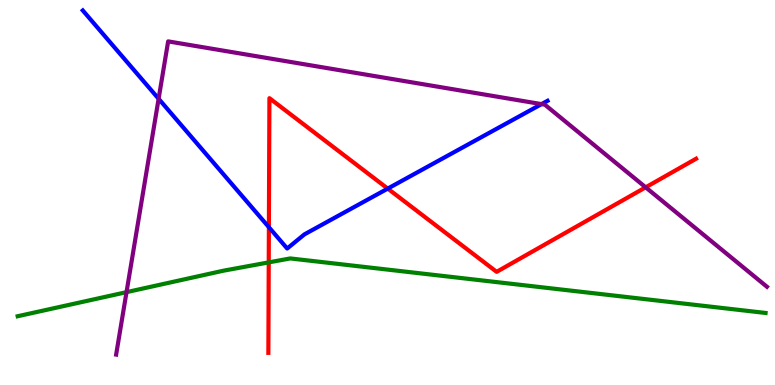[{'lines': ['blue', 'red'], 'intersections': [{'x': 3.47, 'y': 4.1}, {'x': 5.0, 'y': 5.1}]}, {'lines': ['green', 'red'], 'intersections': [{'x': 3.47, 'y': 3.18}]}, {'lines': ['purple', 'red'], 'intersections': [{'x': 8.33, 'y': 5.13}]}, {'lines': ['blue', 'green'], 'intersections': []}, {'lines': ['blue', 'purple'], 'intersections': [{'x': 2.05, 'y': 7.43}, {'x': 6.99, 'y': 7.3}]}, {'lines': ['green', 'purple'], 'intersections': [{'x': 1.63, 'y': 2.41}]}]